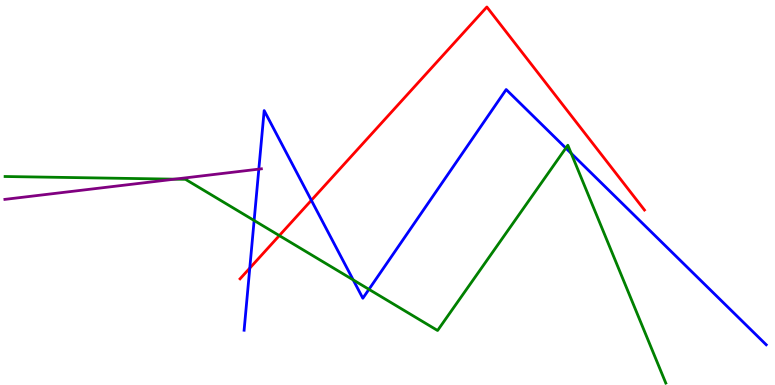[{'lines': ['blue', 'red'], 'intersections': [{'x': 3.22, 'y': 3.04}, {'x': 4.02, 'y': 4.8}]}, {'lines': ['green', 'red'], 'intersections': [{'x': 3.6, 'y': 3.88}]}, {'lines': ['purple', 'red'], 'intersections': []}, {'lines': ['blue', 'green'], 'intersections': [{'x': 3.28, 'y': 4.27}, {'x': 4.56, 'y': 2.73}, {'x': 4.76, 'y': 2.48}, {'x': 7.3, 'y': 6.15}, {'x': 7.37, 'y': 6.02}]}, {'lines': ['blue', 'purple'], 'intersections': [{'x': 3.34, 'y': 5.61}]}, {'lines': ['green', 'purple'], 'intersections': [{'x': 2.25, 'y': 5.35}]}]